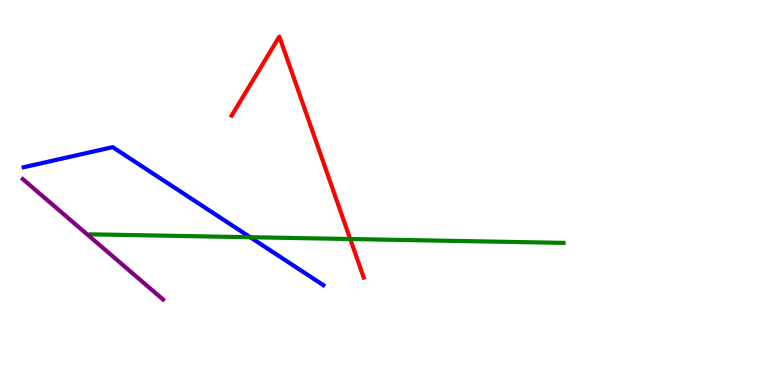[{'lines': ['blue', 'red'], 'intersections': []}, {'lines': ['green', 'red'], 'intersections': [{'x': 4.52, 'y': 3.79}]}, {'lines': ['purple', 'red'], 'intersections': []}, {'lines': ['blue', 'green'], 'intersections': [{'x': 3.23, 'y': 3.84}]}, {'lines': ['blue', 'purple'], 'intersections': []}, {'lines': ['green', 'purple'], 'intersections': []}]